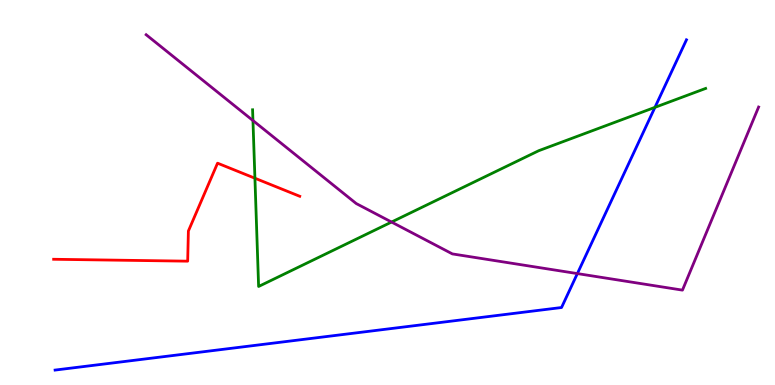[{'lines': ['blue', 'red'], 'intersections': []}, {'lines': ['green', 'red'], 'intersections': [{'x': 3.29, 'y': 5.37}]}, {'lines': ['purple', 'red'], 'intersections': []}, {'lines': ['blue', 'green'], 'intersections': [{'x': 8.45, 'y': 7.21}]}, {'lines': ['blue', 'purple'], 'intersections': [{'x': 7.45, 'y': 2.89}]}, {'lines': ['green', 'purple'], 'intersections': [{'x': 3.26, 'y': 6.87}, {'x': 5.05, 'y': 4.23}]}]